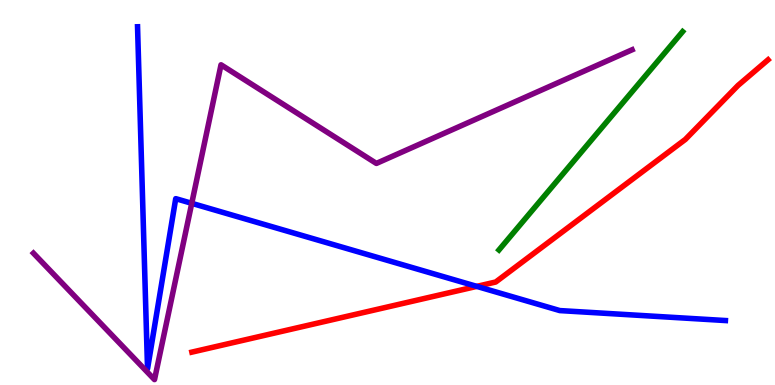[{'lines': ['blue', 'red'], 'intersections': [{'x': 6.15, 'y': 2.56}]}, {'lines': ['green', 'red'], 'intersections': []}, {'lines': ['purple', 'red'], 'intersections': []}, {'lines': ['blue', 'green'], 'intersections': []}, {'lines': ['blue', 'purple'], 'intersections': [{'x': 2.47, 'y': 4.72}]}, {'lines': ['green', 'purple'], 'intersections': []}]